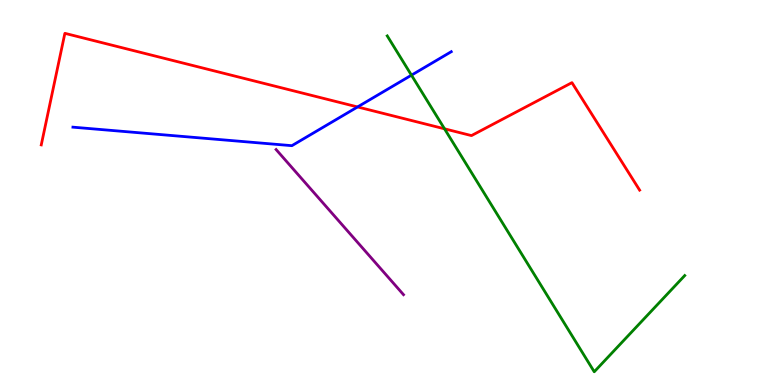[{'lines': ['blue', 'red'], 'intersections': [{'x': 4.61, 'y': 7.22}]}, {'lines': ['green', 'red'], 'intersections': [{'x': 5.74, 'y': 6.65}]}, {'lines': ['purple', 'red'], 'intersections': []}, {'lines': ['blue', 'green'], 'intersections': [{'x': 5.31, 'y': 8.05}]}, {'lines': ['blue', 'purple'], 'intersections': []}, {'lines': ['green', 'purple'], 'intersections': []}]